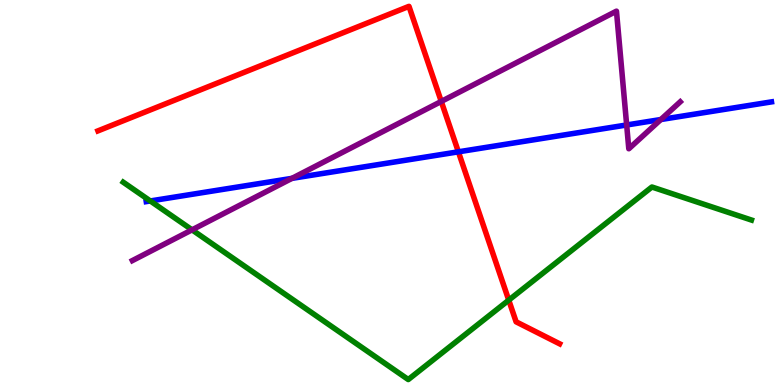[{'lines': ['blue', 'red'], 'intersections': [{'x': 5.91, 'y': 6.06}]}, {'lines': ['green', 'red'], 'intersections': [{'x': 6.56, 'y': 2.2}]}, {'lines': ['purple', 'red'], 'intersections': [{'x': 5.69, 'y': 7.37}]}, {'lines': ['blue', 'green'], 'intersections': [{'x': 1.94, 'y': 4.78}]}, {'lines': ['blue', 'purple'], 'intersections': [{'x': 3.77, 'y': 5.37}, {'x': 8.09, 'y': 6.75}, {'x': 8.53, 'y': 6.9}]}, {'lines': ['green', 'purple'], 'intersections': [{'x': 2.48, 'y': 4.03}]}]